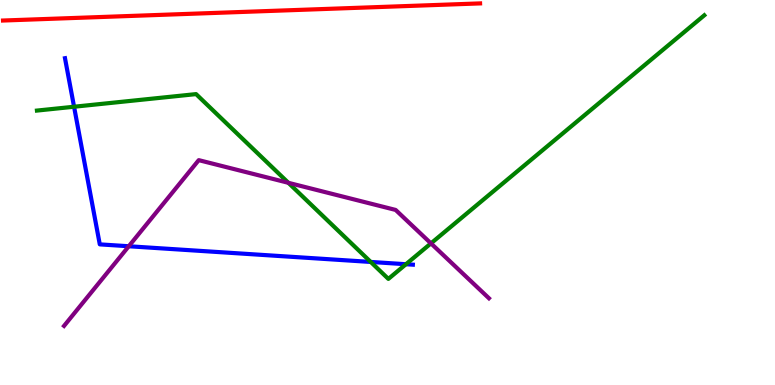[{'lines': ['blue', 'red'], 'intersections': []}, {'lines': ['green', 'red'], 'intersections': []}, {'lines': ['purple', 'red'], 'intersections': []}, {'lines': ['blue', 'green'], 'intersections': [{'x': 0.956, 'y': 7.23}, {'x': 4.78, 'y': 3.2}, {'x': 5.24, 'y': 3.14}]}, {'lines': ['blue', 'purple'], 'intersections': [{'x': 1.66, 'y': 3.6}]}, {'lines': ['green', 'purple'], 'intersections': [{'x': 3.72, 'y': 5.25}, {'x': 5.56, 'y': 3.68}]}]